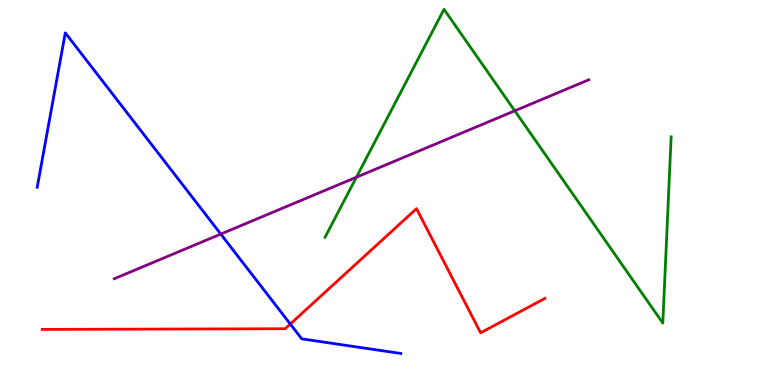[{'lines': ['blue', 'red'], 'intersections': [{'x': 3.75, 'y': 1.58}]}, {'lines': ['green', 'red'], 'intersections': []}, {'lines': ['purple', 'red'], 'intersections': []}, {'lines': ['blue', 'green'], 'intersections': []}, {'lines': ['blue', 'purple'], 'intersections': [{'x': 2.85, 'y': 3.92}]}, {'lines': ['green', 'purple'], 'intersections': [{'x': 4.6, 'y': 5.4}, {'x': 6.64, 'y': 7.12}]}]